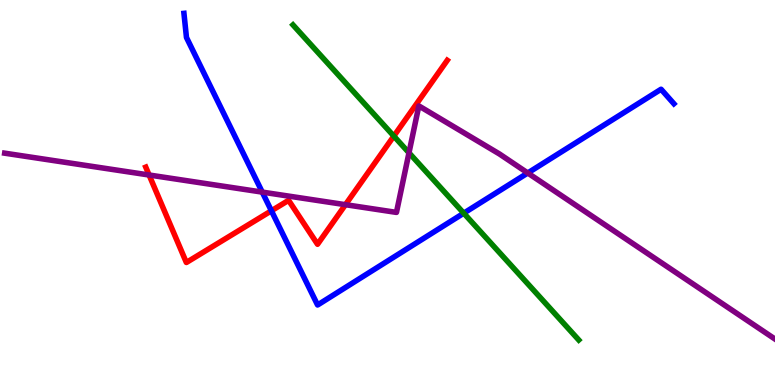[{'lines': ['blue', 'red'], 'intersections': [{'x': 3.5, 'y': 4.53}]}, {'lines': ['green', 'red'], 'intersections': [{'x': 5.08, 'y': 6.47}]}, {'lines': ['purple', 'red'], 'intersections': [{'x': 1.92, 'y': 5.45}, {'x': 4.46, 'y': 4.68}]}, {'lines': ['blue', 'green'], 'intersections': [{'x': 5.98, 'y': 4.46}]}, {'lines': ['blue', 'purple'], 'intersections': [{'x': 3.38, 'y': 5.01}, {'x': 6.81, 'y': 5.51}]}, {'lines': ['green', 'purple'], 'intersections': [{'x': 5.28, 'y': 6.03}]}]